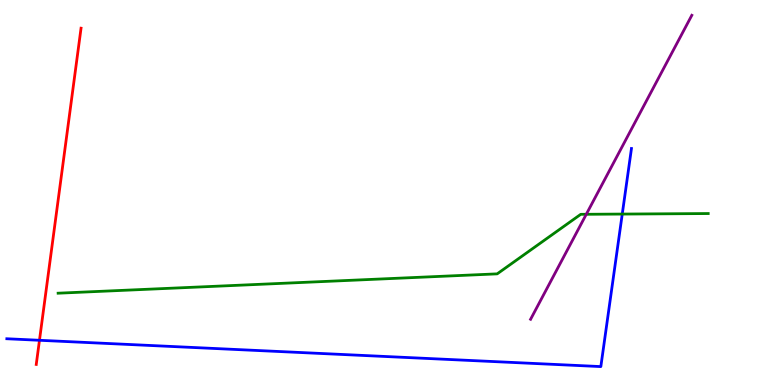[{'lines': ['blue', 'red'], 'intersections': [{'x': 0.509, 'y': 1.16}]}, {'lines': ['green', 'red'], 'intersections': []}, {'lines': ['purple', 'red'], 'intersections': []}, {'lines': ['blue', 'green'], 'intersections': [{'x': 8.03, 'y': 4.44}]}, {'lines': ['blue', 'purple'], 'intersections': []}, {'lines': ['green', 'purple'], 'intersections': [{'x': 7.56, 'y': 4.43}]}]